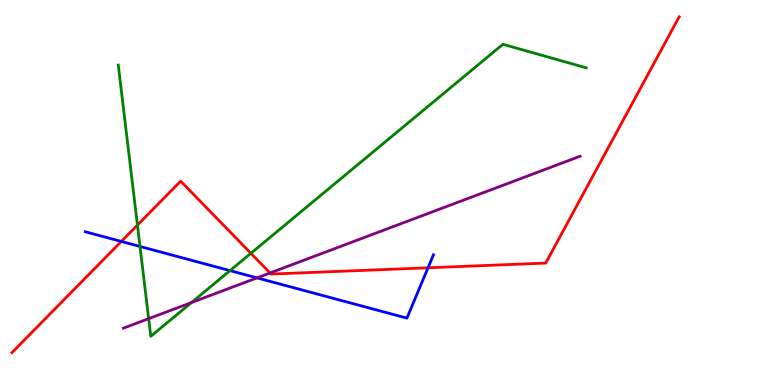[{'lines': ['blue', 'red'], 'intersections': [{'x': 1.57, 'y': 3.73}, {'x': 5.52, 'y': 3.04}]}, {'lines': ['green', 'red'], 'intersections': [{'x': 1.77, 'y': 4.15}, {'x': 3.24, 'y': 3.42}]}, {'lines': ['purple', 'red'], 'intersections': [{'x': 3.48, 'y': 2.91}]}, {'lines': ['blue', 'green'], 'intersections': [{'x': 1.81, 'y': 3.6}, {'x': 2.97, 'y': 2.97}]}, {'lines': ['blue', 'purple'], 'intersections': [{'x': 3.32, 'y': 2.78}]}, {'lines': ['green', 'purple'], 'intersections': [{'x': 1.92, 'y': 1.72}, {'x': 2.47, 'y': 2.14}]}]